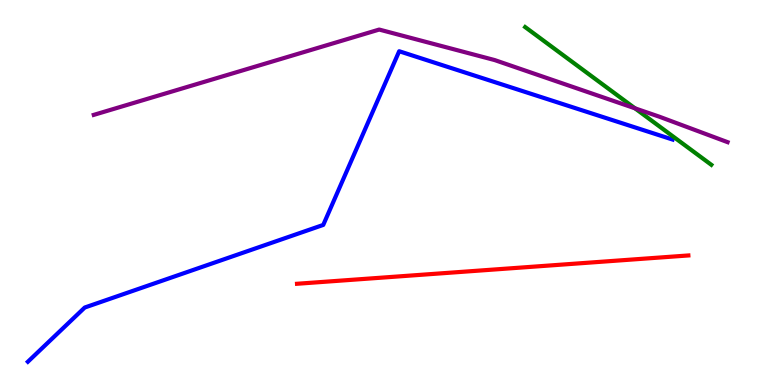[{'lines': ['blue', 'red'], 'intersections': []}, {'lines': ['green', 'red'], 'intersections': []}, {'lines': ['purple', 'red'], 'intersections': []}, {'lines': ['blue', 'green'], 'intersections': []}, {'lines': ['blue', 'purple'], 'intersections': []}, {'lines': ['green', 'purple'], 'intersections': [{'x': 8.19, 'y': 7.19}]}]